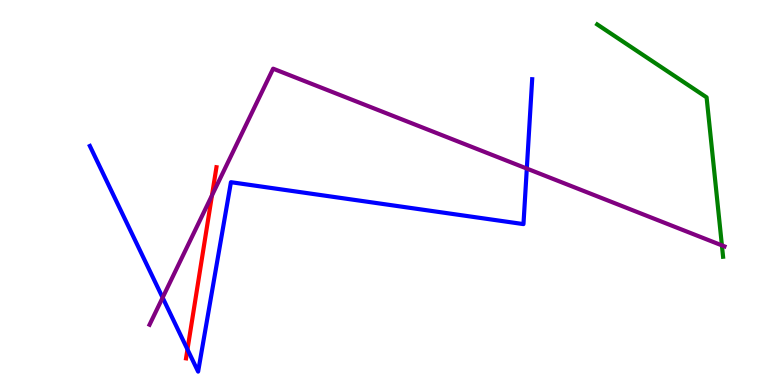[{'lines': ['blue', 'red'], 'intersections': [{'x': 2.42, 'y': 0.925}]}, {'lines': ['green', 'red'], 'intersections': []}, {'lines': ['purple', 'red'], 'intersections': [{'x': 2.74, 'y': 4.92}]}, {'lines': ['blue', 'green'], 'intersections': []}, {'lines': ['blue', 'purple'], 'intersections': [{'x': 2.1, 'y': 2.27}, {'x': 6.8, 'y': 5.62}]}, {'lines': ['green', 'purple'], 'intersections': [{'x': 9.31, 'y': 3.63}]}]